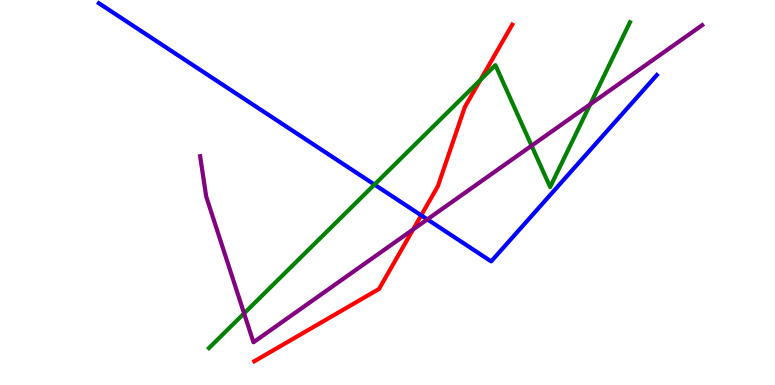[{'lines': ['blue', 'red'], 'intersections': [{'x': 5.43, 'y': 4.41}]}, {'lines': ['green', 'red'], 'intersections': [{'x': 6.2, 'y': 7.92}]}, {'lines': ['purple', 'red'], 'intersections': [{'x': 5.33, 'y': 4.04}]}, {'lines': ['blue', 'green'], 'intersections': [{'x': 4.83, 'y': 5.21}]}, {'lines': ['blue', 'purple'], 'intersections': [{'x': 5.51, 'y': 4.3}]}, {'lines': ['green', 'purple'], 'intersections': [{'x': 3.15, 'y': 1.86}, {'x': 6.86, 'y': 6.22}, {'x': 7.62, 'y': 7.29}]}]